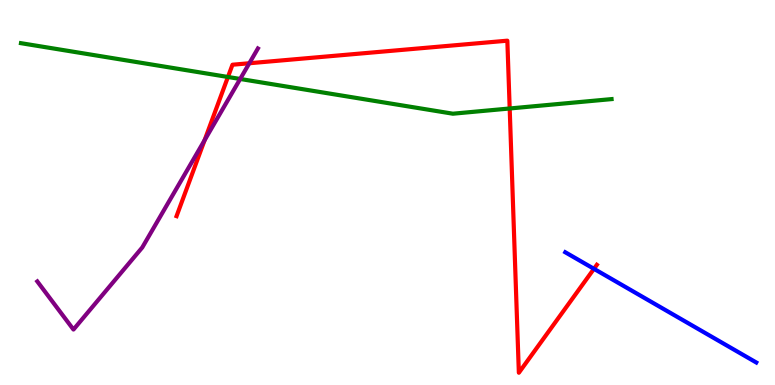[{'lines': ['blue', 'red'], 'intersections': [{'x': 7.66, 'y': 3.02}]}, {'lines': ['green', 'red'], 'intersections': [{'x': 2.94, 'y': 8.0}, {'x': 6.58, 'y': 7.18}]}, {'lines': ['purple', 'red'], 'intersections': [{'x': 2.64, 'y': 6.36}, {'x': 3.22, 'y': 8.36}]}, {'lines': ['blue', 'green'], 'intersections': []}, {'lines': ['blue', 'purple'], 'intersections': []}, {'lines': ['green', 'purple'], 'intersections': [{'x': 3.1, 'y': 7.95}]}]